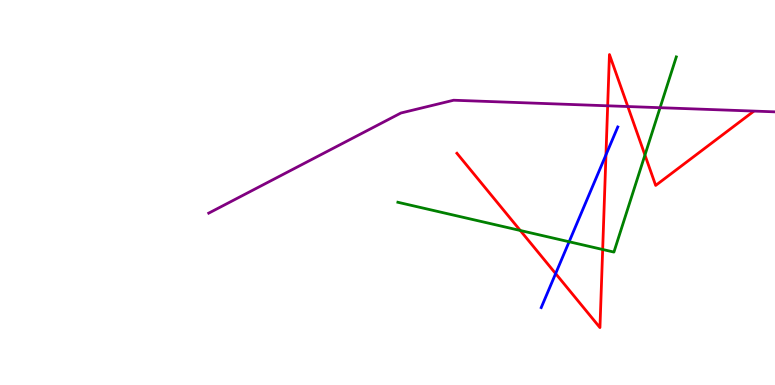[{'lines': ['blue', 'red'], 'intersections': [{'x': 7.17, 'y': 2.89}, {'x': 7.82, 'y': 5.98}]}, {'lines': ['green', 'red'], 'intersections': [{'x': 6.71, 'y': 4.01}, {'x': 7.78, 'y': 3.52}, {'x': 8.32, 'y': 5.97}]}, {'lines': ['purple', 'red'], 'intersections': [{'x': 7.84, 'y': 7.25}, {'x': 8.1, 'y': 7.23}]}, {'lines': ['blue', 'green'], 'intersections': [{'x': 7.34, 'y': 3.72}]}, {'lines': ['blue', 'purple'], 'intersections': []}, {'lines': ['green', 'purple'], 'intersections': [{'x': 8.52, 'y': 7.2}]}]